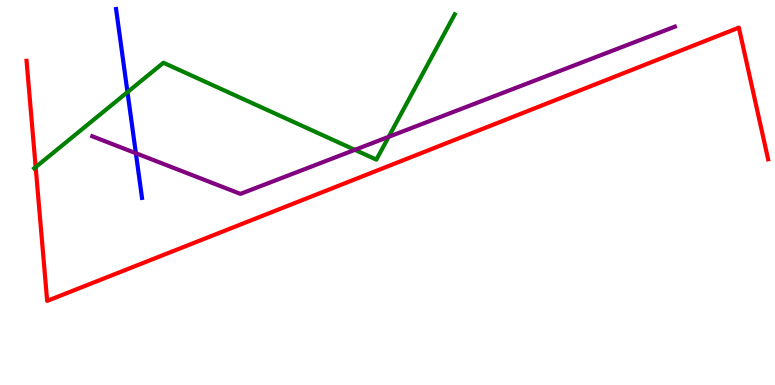[{'lines': ['blue', 'red'], 'intersections': []}, {'lines': ['green', 'red'], 'intersections': [{'x': 0.46, 'y': 5.66}]}, {'lines': ['purple', 'red'], 'intersections': []}, {'lines': ['blue', 'green'], 'intersections': [{'x': 1.64, 'y': 7.61}]}, {'lines': ['blue', 'purple'], 'intersections': [{'x': 1.75, 'y': 6.02}]}, {'lines': ['green', 'purple'], 'intersections': [{'x': 4.58, 'y': 6.11}, {'x': 5.02, 'y': 6.45}]}]